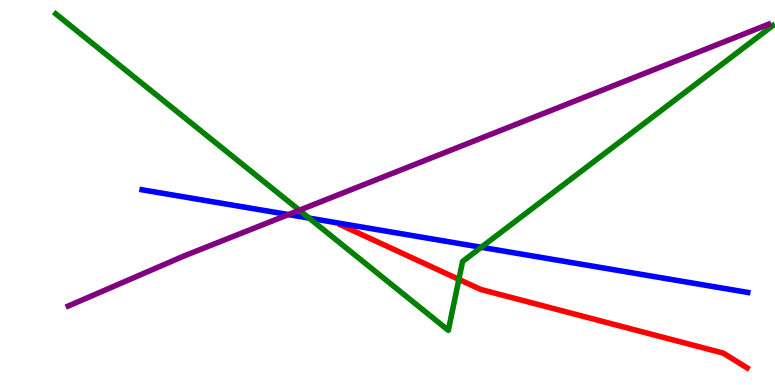[{'lines': ['blue', 'red'], 'intersections': []}, {'lines': ['green', 'red'], 'intersections': [{'x': 5.92, 'y': 2.74}]}, {'lines': ['purple', 'red'], 'intersections': []}, {'lines': ['blue', 'green'], 'intersections': [{'x': 3.99, 'y': 4.34}, {'x': 6.21, 'y': 3.58}]}, {'lines': ['blue', 'purple'], 'intersections': [{'x': 3.72, 'y': 4.43}]}, {'lines': ['green', 'purple'], 'intersections': [{'x': 3.86, 'y': 4.54}]}]